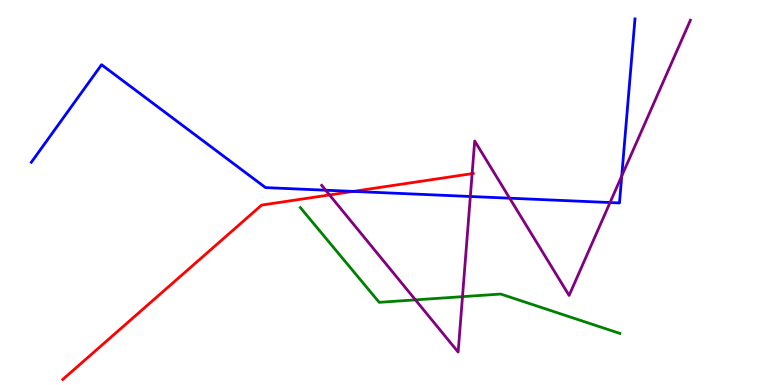[{'lines': ['blue', 'red'], 'intersections': [{'x': 4.56, 'y': 5.03}]}, {'lines': ['green', 'red'], 'intersections': []}, {'lines': ['purple', 'red'], 'intersections': [{'x': 4.25, 'y': 4.94}, {'x': 6.09, 'y': 5.49}]}, {'lines': ['blue', 'green'], 'intersections': []}, {'lines': ['blue', 'purple'], 'intersections': [{'x': 4.2, 'y': 5.06}, {'x': 6.07, 'y': 4.9}, {'x': 6.58, 'y': 4.85}, {'x': 7.87, 'y': 4.74}, {'x': 8.02, 'y': 5.43}]}, {'lines': ['green', 'purple'], 'intersections': [{'x': 5.36, 'y': 2.21}, {'x': 5.97, 'y': 2.29}]}]